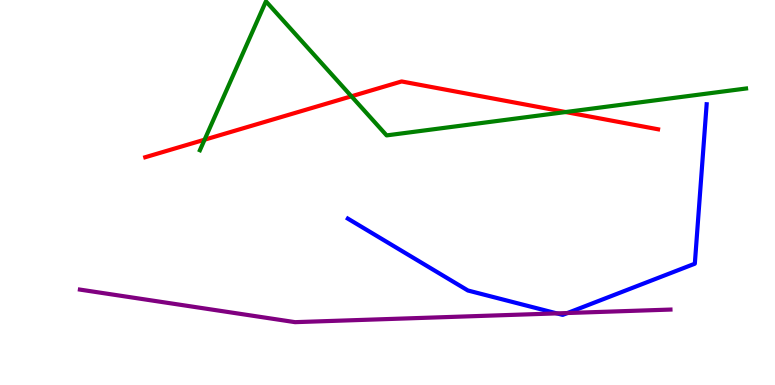[{'lines': ['blue', 'red'], 'intersections': []}, {'lines': ['green', 'red'], 'intersections': [{'x': 2.64, 'y': 6.37}, {'x': 4.53, 'y': 7.5}, {'x': 7.3, 'y': 7.09}]}, {'lines': ['purple', 'red'], 'intersections': []}, {'lines': ['blue', 'green'], 'intersections': []}, {'lines': ['blue', 'purple'], 'intersections': [{'x': 7.18, 'y': 1.86}, {'x': 7.32, 'y': 1.87}]}, {'lines': ['green', 'purple'], 'intersections': []}]